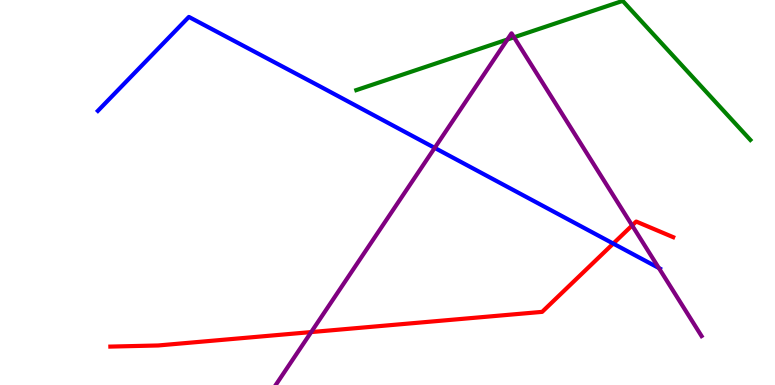[{'lines': ['blue', 'red'], 'intersections': [{'x': 7.91, 'y': 3.67}]}, {'lines': ['green', 'red'], 'intersections': []}, {'lines': ['purple', 'red'], 'intersections': [{'x': 4.02, 'y': 1.37}, {'x': 8.16, 'y': 4.14}]}, {'lines': ['blue', 'green'], 'intersections': []}, {'lines': ['blue', 'purple'], 'intersections': [{'x': 5.61, 'y': 6.16}, {'x': 8.5, 'y': 3.04}]}, {'lines': ['green', 'purple'], 'intersections': [{'x': 6.55, 'y': 8.97}, {'x': 6.63, 'y': 9.03}]}]